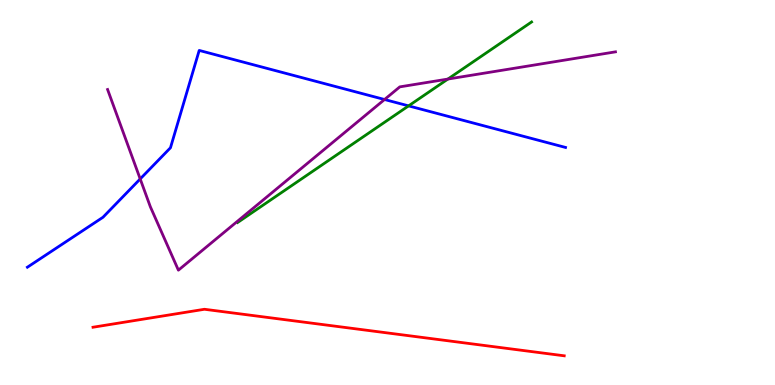[{'lines': ['blue', 'red'], 'intersections': []}, {'lines': ['green', 'red'], 'intersections': []}, {'lines': ['purple', 'red'], 'intersections': []}, {'lines': ['blue', 'green'], 'intersections': [{'x': 5.27, 'y': 7.25}]}, {'lines': ['blue', 'purple'], 'intersections': [{'x': 1.81, 'y': 5.35}, {'x': 4.96, 'y': 7.42}]}, {'lines': ['green', 'purple'], 'intersections': [{'x': 5.78, 'y': 7.95}]}]